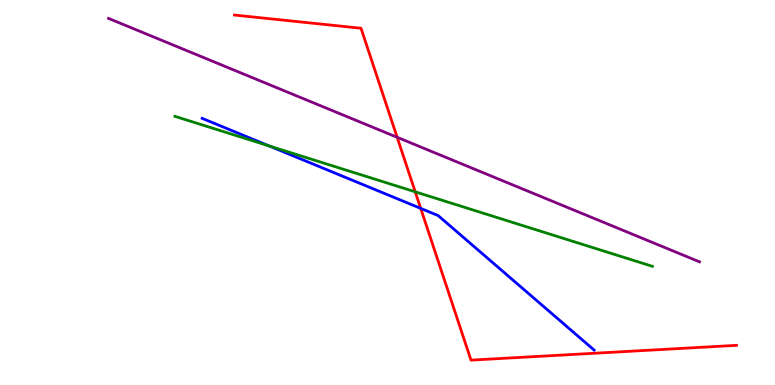[{'lines': ['blue', 'red'], 'intersections': [{'x': 5.43, 'y': 4.59}]}, {'lines': ['green', 'red'], 'intersections': [{'x': 5.36, 'y': 5.02}]}, {'lines': ['purple', 'red'], 'intersections': [{'x': 5.12, 'y': 6.43}]}, {'lines': ['blue', 'green'], 'intersections': [{'x': 3.47, 'y': 6.21}]}, {'lines': ['blue', 'purple'], 'intersections': []}, {'lines': ['green', 'purple'], 'intersections': []}]